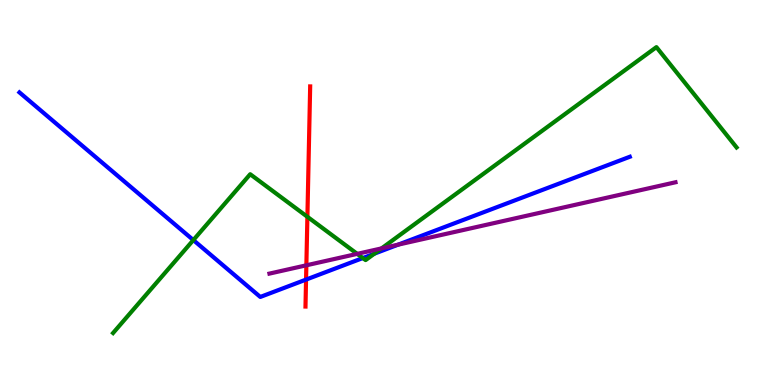[{'lines': ['blue', 'red'], 'intersections': [{'x': 3.95, 'y': 2.74}]}, {'lines': ['green', 'red'], 'intersections': [{'x': 3.97, 'y': 4.37}]}, {'lines': ['purple', 'red'], 'intersections': [{'x': 3.95, 'y': 3.11}]}, {'lines': ['blue', 'green'], 'intersections': [{'x': 2.49, 'y': 3.76}, {'x': 4.68, 'y': 3.3}, {'x': 4.83, 'y': 3.41}]}, {'lines': ['blue', 'purple'], 'intersections': [{'x': 5.14, 'y': 3.65}]}, {'lines': ['green', 'purple'], 'intersections': [{'x': 4.61, 'y': 3.41}, {'x': 4.92, 'y': 3.55}]}]